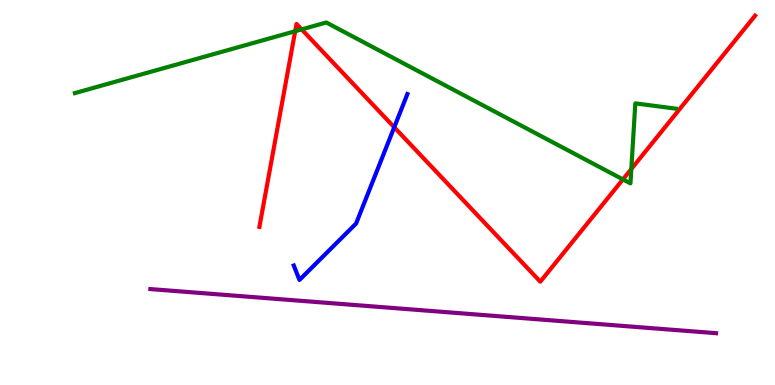[{'lines': ['blue', 'red'], 'intersections': [{'x': 5.09, 'y': 6.69}]}, {'lines': ['green', 'red'], 'intersections': [{'x': 3.81, 'y': 9.19}, {'x': 3.89, 'y': 9.24}, {'x': 8.04, 'y': 5.34}, {'x': 8.15, 'y': 5.61}]}, {'lines': ['purple', 'red'], 'intersections': []}, {'lines': ['blue', 'green'], 'intersections': []}, {'lines': ['blue', 'purple'], 'intersections': []}, {'lines': ['green', 'purple'], 'intersections': []}]